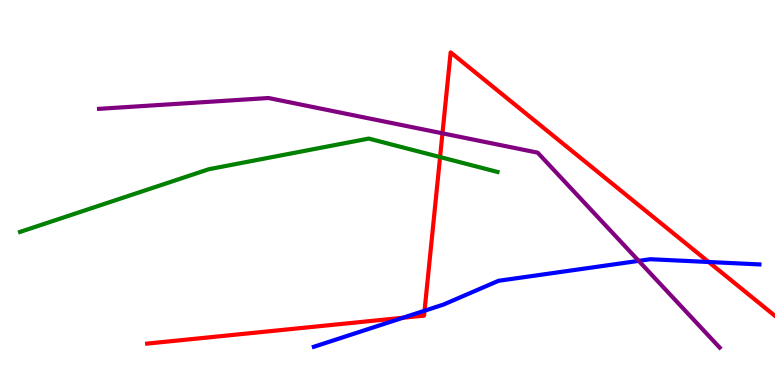[{'lines': ['blue', 'red'], 'intersections': [{'x': 5.2, 'y': 1.75}, {'x': 5.48, 'y': 1.93}, {'x': 9.14, 'y': 3.19}]}, {'lines': ['green', 'red'], 'intersections': [{'x': 5.68, 'y': 5.92}]}, {'lines': ['purple', 'red'], 'intersections': [{'x': 5.71, 'y': 6.54}]}, {'lines': ['blue', 'green'], 'intersections': []}, {'lines': ['blue', 'purple'], 'intersections': [{'x': 8.24, 'y': 3.22}]}, {'lines': ['green', 'purple'], 'intersections': []}]